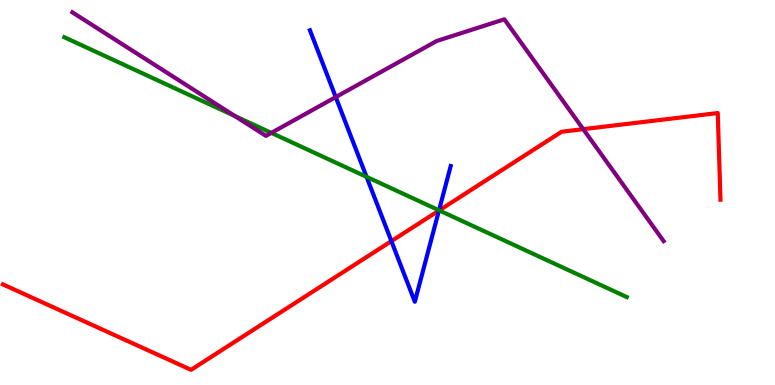[{'lines': ['blue', 'red'], 'intersections': [{'x': 5.05, 'y': 3.74}, {'x': 5.66, 'y': 4.53}]}, {'lines': ['green', 'red'], 'intersections': [{'x': 5.67, 'y': 4.53}]}, {'lines': ['purple', 'red'], 'intersections': [{'x': 7.53, 'y': 6.64}]}, {'lines': ['blue', 'green'], 'intersections': [{'x': 4.73, 'y': 5.41}, {'x': 5.66, 'y': 4.54}]}, {'lines': ['blue', 'purple'], 'intersections': [{'x': 4.33, 'y': 7.48}]}, {'lines': ['green', 'purple'], 'intersections': [{'x': 3.03, 'y': 6.99}, {'x': 3.5, 'y': 6.55}]}]